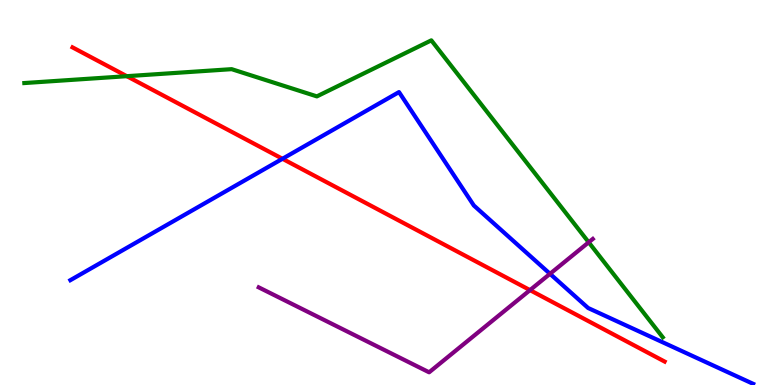[{'lines': ['blue', 'red'], 'intersections': [{'x': 3.64, 'y': 5.88}]}, {'lines': ['green', 'red'], 'intersections': [{'x': 1.64, 'y': 8.02}]}, {'lines': ['purple', 'red'], 'intersections': [{'x': 6.84, 'y': 2.46}]}, {'lines': ['blue', 'green'], 'intersections': []}, {'lines': ['blue', 'purple'], 'intersections': [{'x': 7.1, 'y': 2.89}]}, {'lines': ['green', 'purple'], 'intersections': [{'x': 7.6, 'y': 3.71}]}]